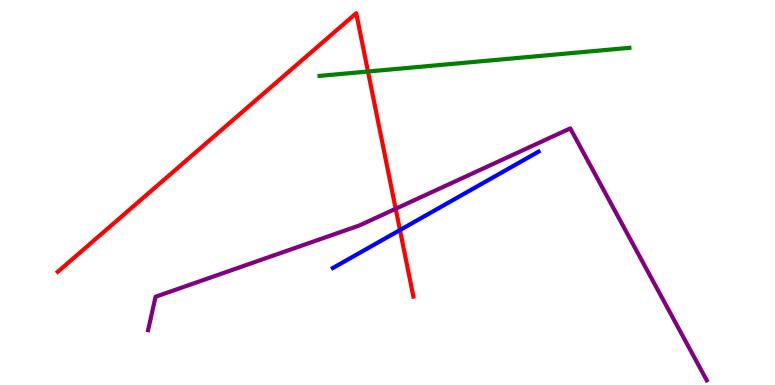[{'lines': ['blue', 'red'], 'intersections': [{'x': 5.16, 'y': 4.02}]}, {'lines': ['green', 'red'], 'intersections': [{'x': 4.75, 'y': 8.14}]}, {'lines': ['purple', 'red'], 'intersections': [{'x': 5.11, 'y': 4.58}]}, {'lines': ['blue', 'green'], 'intersections': []}, {'lines': ['blue', 'purple'], 'intersections': []}, {'lines': ['green', 'purple'], 'intersections': []}]